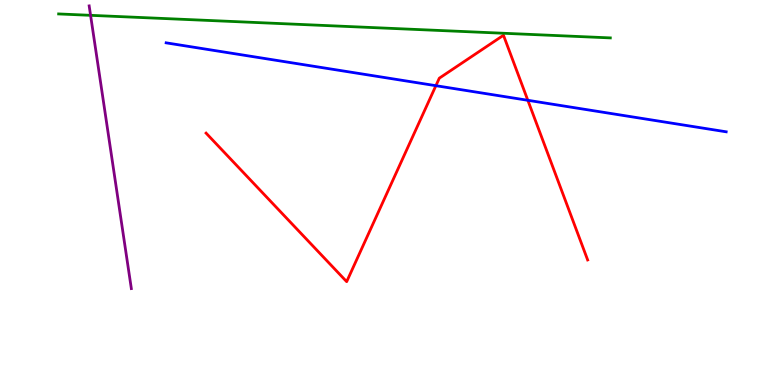[{'lines': ['blue', 'red'], 'intersections': [{'x': 5.62, 'y': 7.77}, {'x': 6.81, 'y': 7.4}]}, {'lines': ['green', 'red'], 'intersections': []}, {'lines': ['purple', 'red'], 'intersections': []}, {'lines': ['blue', 'green'], 'intersections': []}, {'lines': ['blue', 'purple'], 'intersections': []}, {'lines': ['green', 'purple'], 'intersections': [{'x': 1.17, 'y': 9.6}]}]